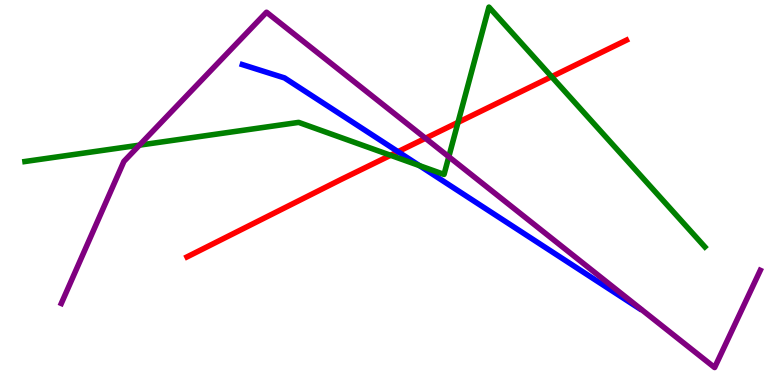[{'lines': ['blue', 'red'], 'intersections': [{'x': 5.14, 'y': 6.06}]}, {'lines': ['green', 'red'], 'intersections': [{'x': 5.04, 'y': 5.97}, {'x': 5.91, 'y': 6.82}, {'x': 7.12, 'y': 8.01}]}, {'lines': ['purple', 'red'], 'intersections': [{'x': 5.49, 'y': 6.41}]}, {'lines': ['blue', 'green'], 'intersections': [{'x': 5.41, 'y': 5.7}]}, {'lines': ['blue', 'purple'], 'intersections': []}, {'lines': ['green', 'purple'], 'intersections': [{'x': 1.8, 'y': 6.23}, {'x': 5.79, 'y': 5.93}]}]